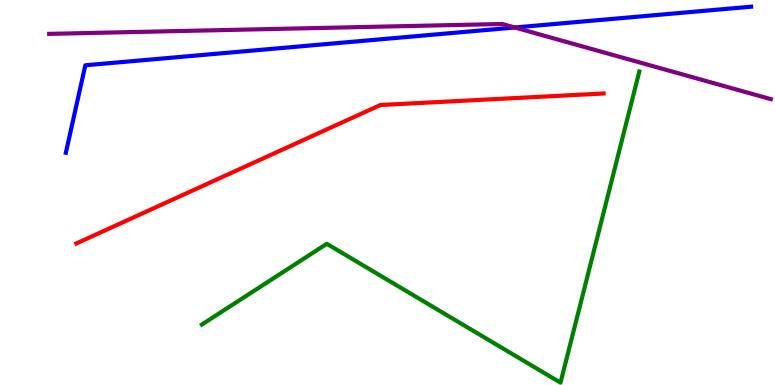[{'lines': ['blue', 'red'], 'intersections': []}, {'lines': ['green', 'red'], 'intersections': []}, {'lines': ['purple', 'red'], 'intersections': []}, {'lines': ['blue', 'green'], 'intersections': []}, {'lines': ['blue', 'purple'], 'intersections': [{'x': 6.64, 'y': 9.29}]}, {'lines': ['green', 'purple'], 'intersections': []}]